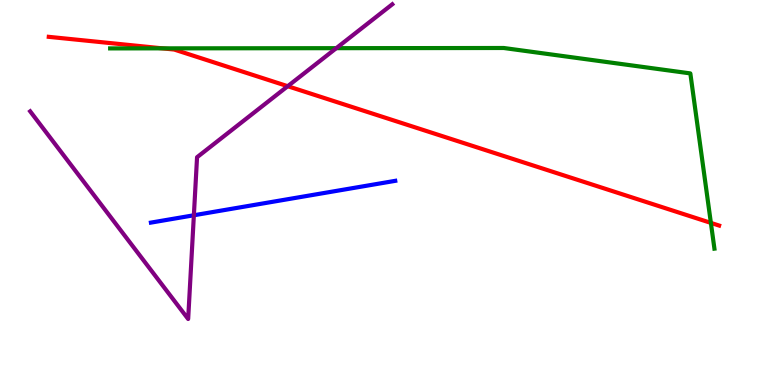[{'lines': ['blue', 'red'], 'intersections': []}, {'lines': ['green', 'red'], 'intersections': [{'x': 2.1, 'y': 8.74}, {'x': 9.17, 'y': 4.21}]}, {'lines': ['purple', 'red'], 'intersections': [{'x': 3.71, 'y': 7.76}]}, {'lines': ['blue', 'green'], 'intersections': []}, {'lines': ['blue', 'purple'], 'intersections': [{'x': 2.5, 'y': 4.41}]}, {'lines': ['green', 'purple'], 'intersections': [{'x': 4.34, 'y': 8.75}]}]